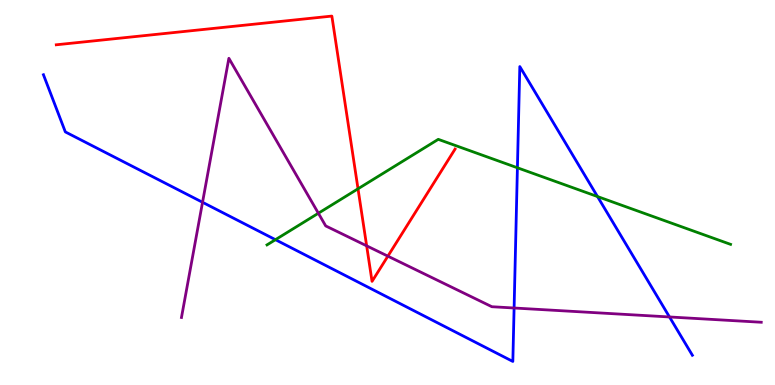[{'lines': ['blue', 'red'], 'intersections': []}, {'lines': ['green', 'red'], 'intersections': [{'x': 4.62, 'y': 5.1}]}, {'lines': ['purple', 'red'], 'intersections': [{'x': 4.73, 'y': 3.61}, {'x': 5.0, 'y': 3.35}]}, {'lines': ['blue', 'green'], 'intersections': [{'x': 3.55, 'y': 3.77}, {'x': 6.68, 'y': 5.64}, {'x': 7.71, 'y': 4.89}]}, {'lines': ['blue', 'purple'], 'intersections': [{'x': 2.61, 'y': 4.75}, {'x': 6.63, 'y': 2.0}, {'x': 8.64, 'y': 1.77}]}, {'lines': ['green', 'purple'], 'intersections': [{'x': 4.11, 'y': 4.46}]}]